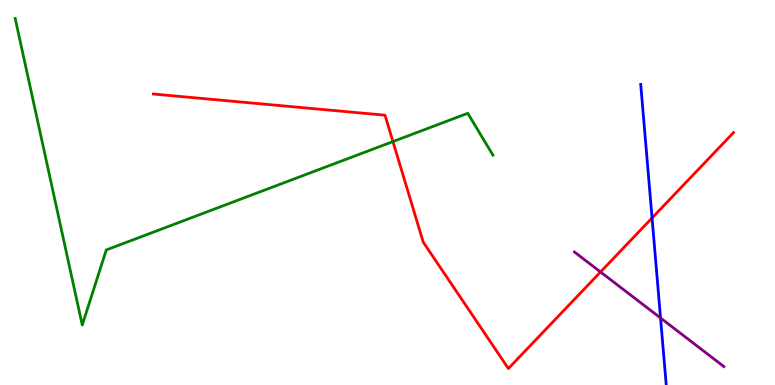[{'lines': ['blue', 'red'], 'intersections': [{'x': 8.41, 'y': 4.34}]}, {'lines': ['green', 'red'], 'intersections': [{'x': 5.07, 'y': 6.32}]}, {'lines': ['purple', 'red'], 'intersections': [{'x': 7.75, 'y': 2.94}]}, {'lines': ['blue', 'green'], 'intersections': []}, {'lines': ['blue', 'purple'], 'intersections': [{'x': 8.52, 'y': 1.74}]}, {'lines': ['green', 'purple'], 'intersections': []}]